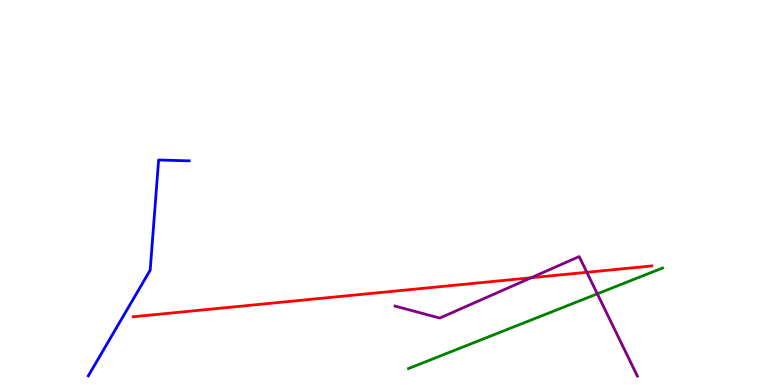[{'lines': ['blue', 'red'], 'intersections': []}, {'lines': ['green', 'red'], 'intersections': []}, {'lines': ['purple', 'red'], 'intersections': [{'x': 6.85, 'y': 2.79}, {'x': 7.57, 'y': 2.93}]}, {'lines': ['blue', 'green'], 'intersections': []}, {'lines': ['blue', 'purple'], 'intersections': []}, {'lines': ['green', 'purple'], 'intersections': [{'x': 7.71, 'y': 2.37}]}]